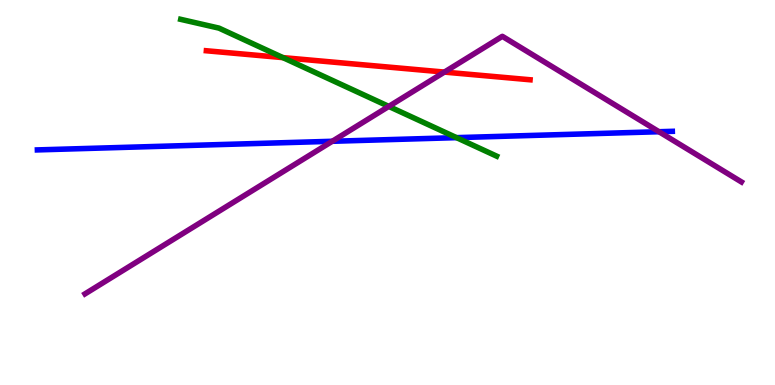[{'lines': ['blue', 'red'], 'intersections': []}, {'lines': ['green', 'red'], 'intersections': [{'x': 3.65, 'y': 8.5}]}, {'lines': ['purple', 'red'], 'intersections': [{'x': 5.73, 'y': 8.13}]}, {'lines': ['blue', 'green'], 'intersections': [{'x': 5.89, 'y': 6.42}]}, {'lines': ['blue', 'purple'], 'intersections': [{'x': 4.29, 'y': 6.33}, {'x': 8.5, 'y': 6.58}]}, {'lines': ['green', 'purple'], 'intersections': [{'x': 5.02, 'y': 7.24}]}]